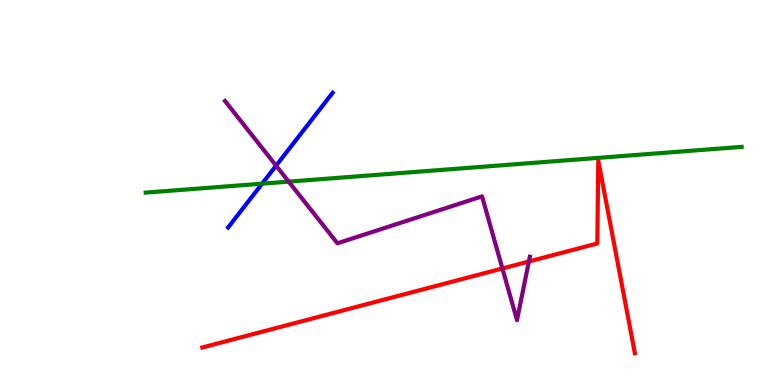[{'lines': ['blue', 'red'], 'intersections': []}, {'lines': ['green', 'red'], 'intersections': []}, {'lines': ['purple', 'red'], 'intersections': [{'x': 6.48, 'y': 3.03}, {'x': 6.82, 'y': 3.21}]}, {'lines': ['blue', 'green'], 'intersections': [{'x': 3.38, 'y': 5.23}]}, {'lines': ['blue', 'purple'], 'intersections': [{'x': 3.56, 'y': 5.7}]}, {'lines': ['green', 'purple'], 'intersections': [{'x': 3.73, 'y': 5.28}]}]